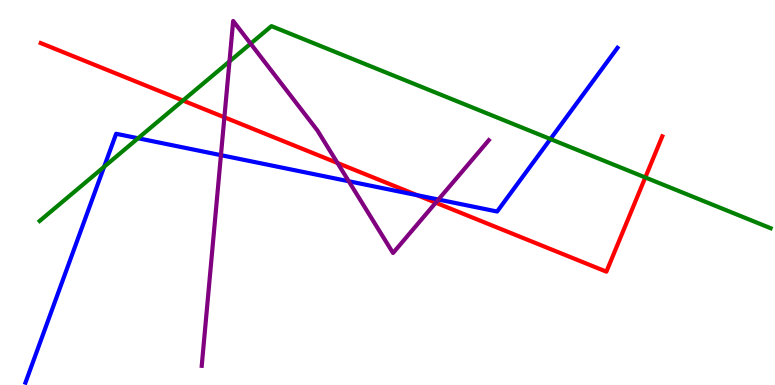[{'lines': ['blue', 'red'], 'intersections': [{'x': 5.38, 'y': 4.93}]}, {'lines': ['green', 'red'], 'intersections': [{'x': 2.36, 'y': 7.39}, {'x': 8.33, 'y': 5.39}]}, {'lines': ['purple', 'red'], 'intersections': [{'x': 2.9, 'y': 6.95}, {'x': 4.35, 'y': 5.77}, {'x': 5.62, 'y': 4.74}]}, {'lines': ['blue', 'green'], 'intersections': [{'x': 1.34, 'y': 5.67}, {'x': 1.78, 'y': 6.41}, {'x': 7.1, 'y': 6.39}]}, {'lines': ['blue', 'purple'], 'intersections': [{'x': 2.85, 'y': 5.97}, {'x': 4.5, 'y': 5.29}, {'x': 5.66, 'y': 4.82}]}, {'lines': ['green', 'purple'], 'intersections': [{'x': 2.96, 'y': 8.4}, {'x': 3.23, 'y': 8.87}]}]